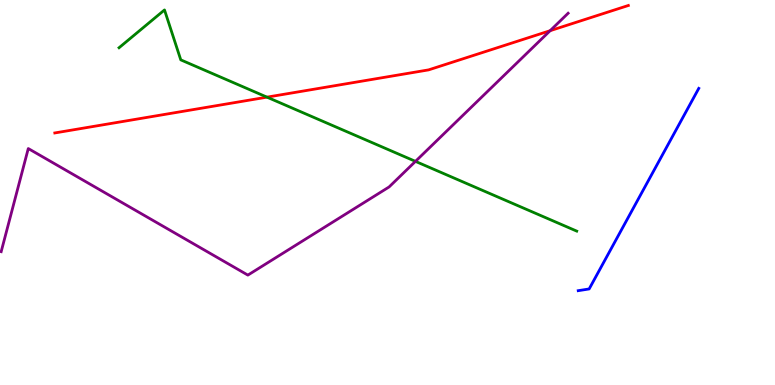[{'lines': ['blue', 'red'], 'intersections': []}, {'lines': ['green', 'red'], 'intersections': [{'x': 3.44, 'y': 7.48}]}, {'lines': ['purple', 'red'], 'intersections': [{'x': 7.1, 'y': 9.2}]}, {'lines': ['blue', 'green'], 'intersections': []}, {'lines': ['blue', 'purple'], 'intersections': []}, {'lines': ['green', 'purple'], 'intersections': [{'x': 5.36, 'y': 5.81}]}]